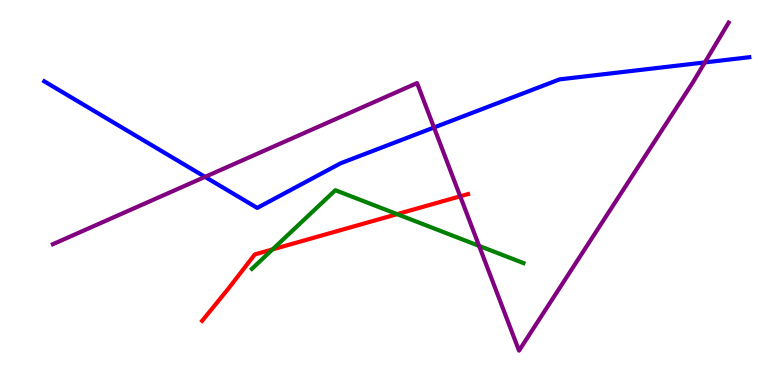[{'lines': ['blue', 'red'], 'intersections': []}, {'lines': ['green', 'red'], 'intersections': [{'x': 3.52, 'y': 3.52}, {'x': 5.12, 'y': 4.44}]}, {'lines': ['purple', 'red'], 'intersections': [{'x': 5.94, 'y': 4.9}]}, {'lines': ['blue', 'green'], 'intersections': []}, {'lines': ['blue', 'purple'], 'intersections': [{'x': 2.65, 'y': 5.41}, {'x': 5.6, 'y': 6.69}, {'x': 9.09, 'y': 8.38}]}, {'lines': ['green', 'purple'], 'intersections': [{'x': 6.18, 'y': 3.61}]}]